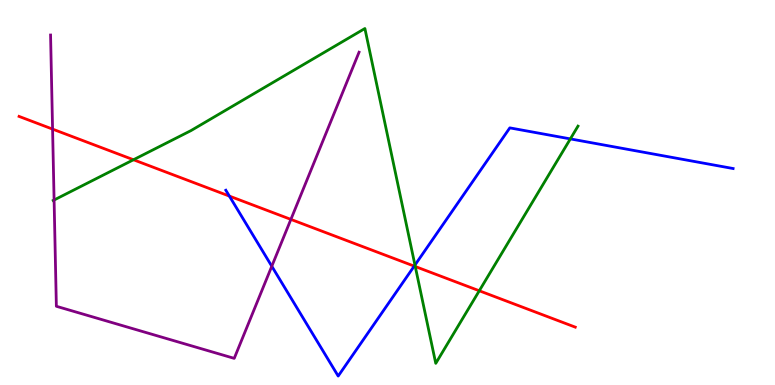[{'lines': ['blue', 'red'], 'intersections': [{'x': 2.96, 'y': 4.91}, {'x': 5.34, 'y': 3.09}]}, {'lines': ['green', 'red'], 'intersections': [{'x': 1.72, 'y': 5.85}, {'x': 5.36, 'y': 3.08}, {'x': 6.18, 'y': 2.45}]}, {'lines': ['purple', 'red'], 'intersections': [{'x': 0.678, 'y': 6.65}, {'x': 3.75, 'y': 4.3}]}, {'lines': ['blue', 'green'], 'intersections': [{'x': 5.35, 'y': 3.12}, {'x': 7.36, 'y': 6.39}]}, {'lines': ['blue', 'purple'], 'intersections': [{'x': 3.51, 'y': 3.08}]}, {'lines': ['green', 'purple'], 'intersections': [{'x': 0.698, 'y': 4.81}]}]